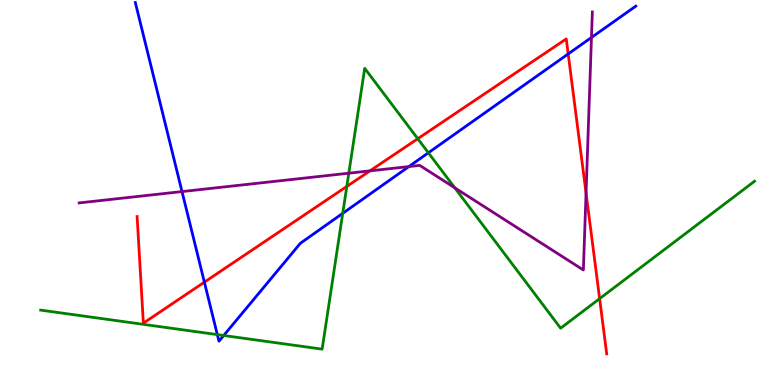[{'lines': ['blue', 'red'], 'intersections': [{'x': 2.64, 'y': 2.67}, {'x': 7.33, 'y': 8.6}]}, {'lines': ['green', 'red'], 'intersections': [{'x': 4.47, 'y': 5.16}, {'x': 5.39, 'y': 6.4}, {'x': 7.74, 'y': 2.24}]}, {'lines': ['purple', 'red'], 'intersections': [{'x': 4.77, 'y': 5.56}, {'x': 7.56, 'y': 4.99}]}, {'lines': ['blue', 'green'], 'intersections': [{'x': 2.8, 'y': 1.31}, {'x': 2.89, 'y': 1.29}, {'x': 4.42, 'y': 4.46}, {'x': 5.53, 'y': 6.03}]}, {'lines': ['blue', 'purple'], 'intersections': [{'x': 2.35, 'y': 5.02}, {'x': 5.28, 'y': 5.67}, {'x': 7.63, 'y': 9.03}]}, {'lines': ['green', 'purple'], 'intersections': [{'x': 4.5, 'y': 5.5}, {'x': 5.87, 'y': 5.12}]}]